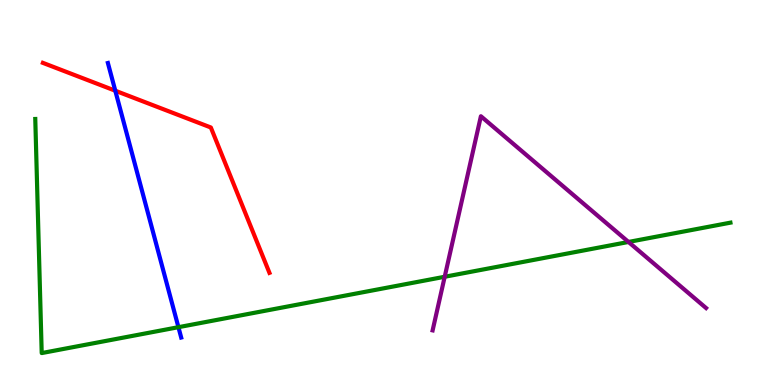[{'lines': ['blue', 'red'], 'intersections': [{'x': 1.49, 'y': 7.64}]}, {'lines': ['green', 'red'], 'intersections': []}, {'lines': ['purple', 'red'], 'intersections': []}, {'lines': ['blue', 'green'], 'intersections': [{'x': 2.3, 'y': 1.5}]}, {'lines': ['blue', 'purple'], 'intersections': []}, {'lines': ['green', 'purple'], 'intersections': [{'x': 5.74, 'y': 2.81}, {'x': 8.11, 'y': 3.72}]}]